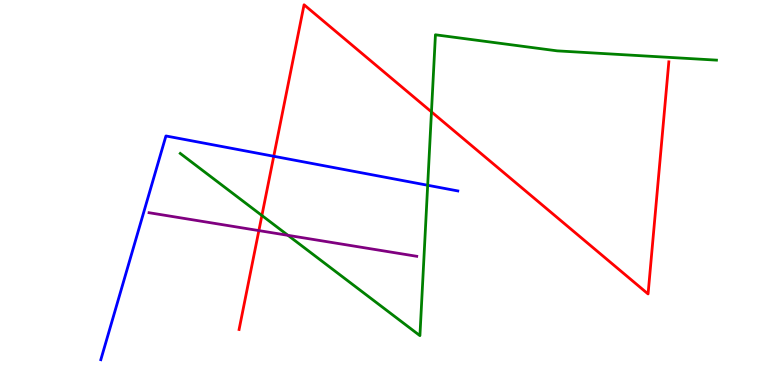[{'lines': ['blue', 'red'], 'intersections': [{'x': 3.53, 'y': 5.94}]}, {'lines': ['green', 'red'], 'intersections': [{'x': 3.38, 'y': 4.4}, {'x': 5.57, 'y': 7.09}]}, {'lines': ['purple', 'red'], 'intersections': [{'x': 3.34, 'y': 4.01}]}, {'lines': ['blue', 'green'], 'intersections': [{'x': 5.52, 'y': 5.19}]}, {'lines': ['blue', 'purple'], 'intersections': []}, {'lines': ['green', 'purple'], 'intersections': [{'x': 3.72, 'y': 3.89}]}]